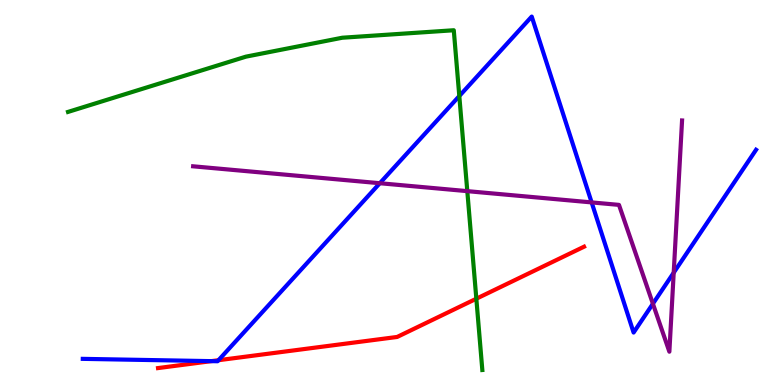[{'lines': ['blue', 'red'], 'intersections': [{'x': 2.73, 'y': 0.62}, {'x': 2.82, 'y': 0.644}]}, {'lines': ['green', 'red'], 'intersections': [{'x': 6.15, 'y': 2.24}]}, {'lines': ['purple', 'red'], 'intersections': []}, {'lines': ['blue', 'green'], 'intersections': [{'x': 5.93, 'y': 7.51}]}, {'lines': ['blue', 'purple'], 'intersections': [{'x': 4.9, 'y': 5.24}, {'x': 7.63, 'y': 4.74}, {'x': 8.42, 'y': 2.11}, {'x': 8.69, 'y': 2.92}]}, {'lines': ['green', 'purple'], 'intersections': [{'x': 6.03, 'y': 5.04}]}]